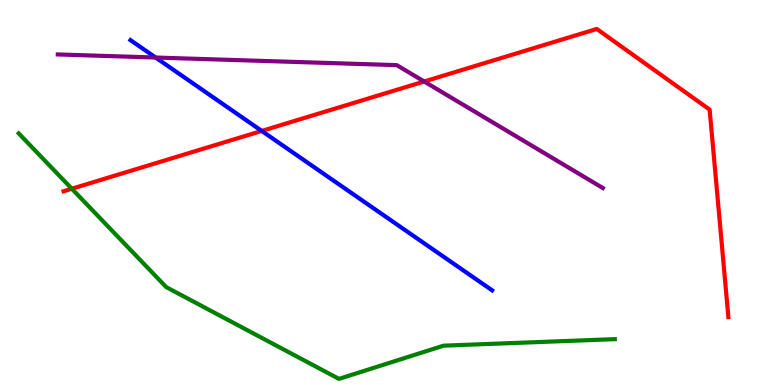[{'lines': ['blue', 'red'], 'intersections': [{'x': 3.38, 'y': 6.6}]}, {'lines': ['green', 'red'], 'intersections': [{'x': 0.927, 'y': 5.1}]}, {'lines': ['purple', 'red'], 'intersections': [{'x': 5.47, 'y': 7.88}]}, {'lines': ['blue', 'green'], 'intersections': []}, {'lines': ['blue', 'purple'], 'intersections': [{'x': 2.01, 'y': 8.51}]}, {'lines': ['green', 'purple'], 'intersections': []}]